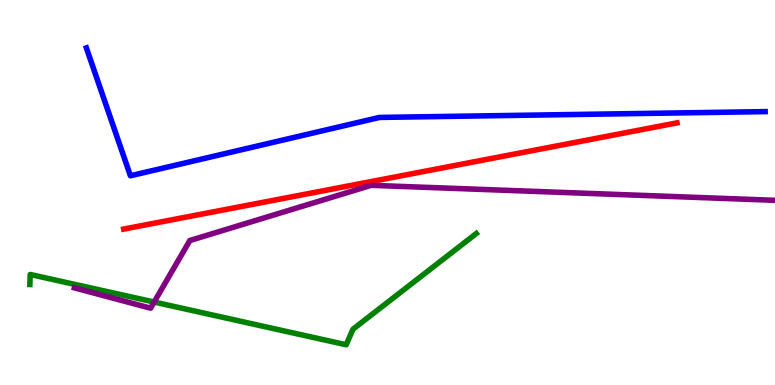[{'lines': ['blue', 'red'], 'intersections': []}, {'lines': ['green', 'red'], 'intersections': []}, {'lines': ['purple', 'red'], 'intersections': []}, {'lines': ['blue', 'green'], 'intersections': []}, {'lines': ['blue', 'purple'], 'intersections': []}, {'lines': ['green', 'purple'], 'intersections': [{'x': 1.99, 'y': 2.15}]}]